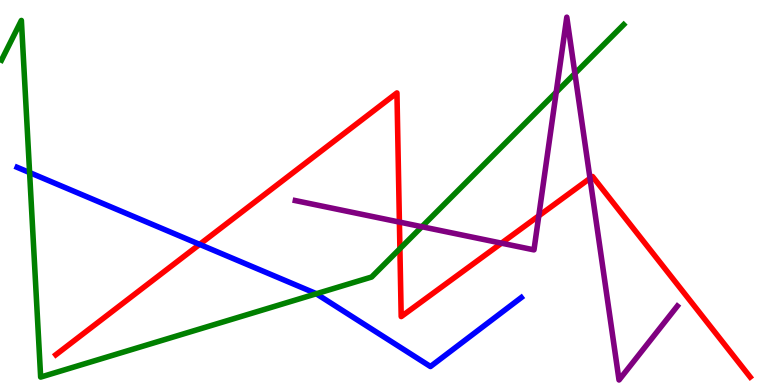[{'lines': ['blue', 'red'], 'intersections': [{'x': 2.58, 'y': 3.65}]}, {'lines': ['green', 'red'], 'intersections': [{'x': 5.16, 'y': 3.54}]}, {'lines': ['purple', 'red'], 'intersections': [{'x': 5.15, 'y': 4.23}, {'x': 6.47, 'y': 3.68}, {'x': 6.95, 'y': 4.39}, {'x': 7.61, 'y': 5.37}]}, {'lines': ['blue', 'green'], 'intersections': [{'x': 0.382, 'y': 5.52}, {'x': 4.08, 'y': 2.37}]}, {'lines': ['blue', 'purple'], 'intersections': []}, {'lines': ['green', 'purple'], 'intersections': [{'x': 5.44, 'y': 4.11}, {'x': 7.18, 'y': 7.61}, {'x': 7.42, 'y': 8.09}]}]